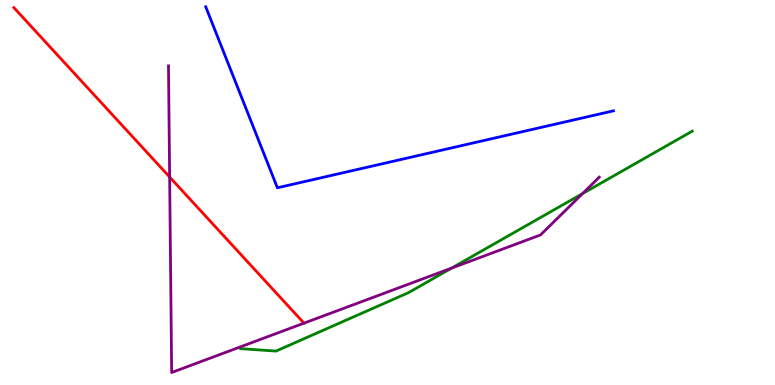[{'lines': ['blue', 'red'], 'intersections': []}, {'lines': ['green', 'red'], 'intersections': []}, {'lines': ['purple', 'red'], 'intersections': [{'x': 2.19, 'y': 5.4}, {'x': 3.92, 'y': 1.61}]}, {'lines': ['blue', 'green'], 'intersections': []}, {'lines': ['blue', 'purple'], 'intersections': []}, {'lines': ['green', 'purple'], 'intersections': [{'x': 5.83, 'y': 3.04}, {'x': 7.52, 'y': 4.97}]}]